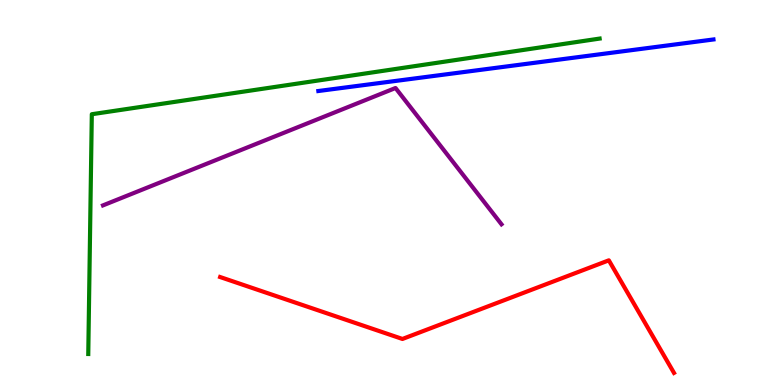[{'lines': ['blue', 'red'], 'intersections': []}, {'lines': ['green', 'red'], 'intersections': []}, {'lines': ['purple', 'red'], 'intersections': []}, {'lines': ['blue', 'green'], 'intersections': []}, {'lines': ['blue', 'purple'], 'intersections': []}, {'lines': ['green', 'purple'], 'intersections': []}]